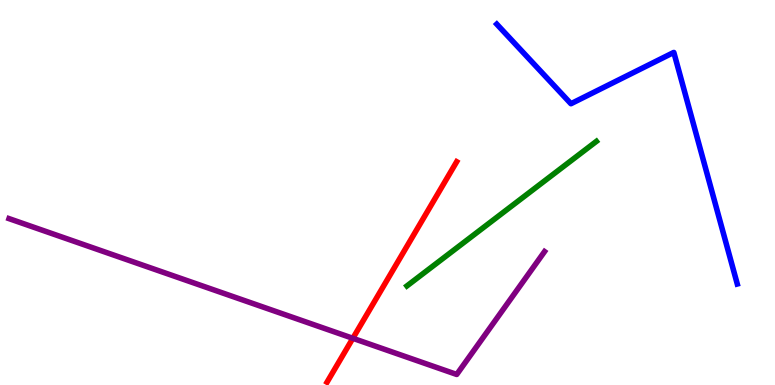[{'lines': ['blue', 'red'], 'intersections': []}, {'lines': ['green', 'red'], 'intersections': []}, {'lines': ['purple', 'red'], 'intersections': [{'x': 4.55, 'y': 1.21}]}, {'lines': ['blue', 'green'], 'intersections': []}, {'lines': ['blue', 'purple'], 'intersections': []}, {'lines': ['green', 'purple'], 'intersections': []}]